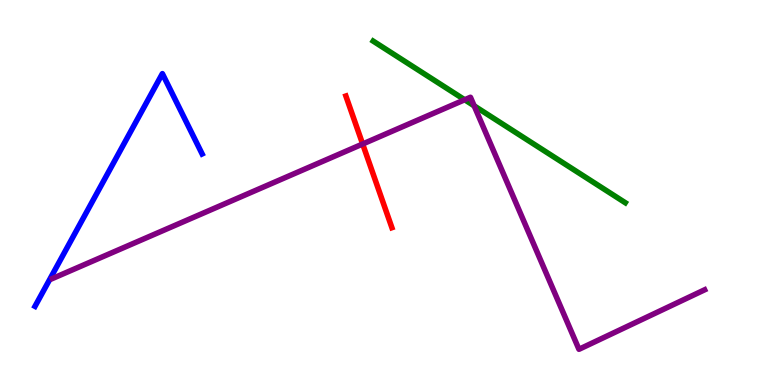[{'lines': ['blue', 'red'], 'intersections': []}, {'lines': ['green', 'red'], 'intersections': []}, {'lines': ['purple', 'red'], 'intersections': [{'x': 4.68, 'y': 6.26}]}, {'lines': ['blue', 'green'], 'intersections': []}, {'lines': ['blue', 'purple'], 'intersections': []}, {'lines': ['green', 'purple'], 'intersections': [{'x': 6.0, 'y': 7.41}, {'x': 6.12, 'y': 7.25}]}]